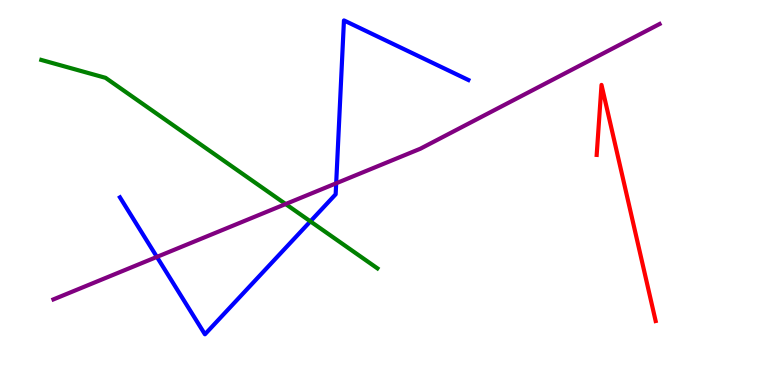[{'lines': ['blue', 'red'], 'intersections': []}, {'lines': ['green', 'red'], 'intersections': []}, {'lines': ['purple', 'red'], 'intersections': []}, {'lines': ['blue', 'green'], 'intersections': [{'x': 4.0, 'y': 4.25}]}, {'lines': ['blue', 'purple'], 'intersections': [{'x': 2.02, 'y': 3.33}, {'x': 4.34, 'y': 5.24}]}, {'lines': ['green', 'purple'], 'intersections': [{'x': 3.69, 'y': 4.7}]}]